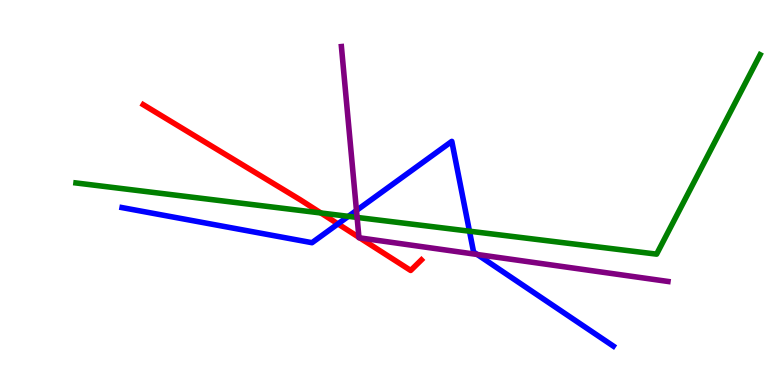[{'lines': ['blue', 'red'], 'intersections': [{'x': 4.36, 'y': 4.18}]}, {'lines': ['green', 'red'], 'intersections': [{'x': 4.14, 'y': 4.47}]}, {'lines': ['purple', 'red'], 'intersections': [{'x': 4.63, 'y': 3.84}, {'x': 4.64, 'y': 3.82}]}, {'lines': ['blue', 'green'], 'intersections': [{'x': 4.49, 'y': 4.38}, {'x': 6.06, 'y': 4.0}]}, {'lines': ['blue', 'purple'], 'intersections': [{'x': 4.6, 'y': 4.53}, {'x': 6.16, 'y': 3.39}]}, {'lines': ['green', 'purple'], 'intersections': [{'x': 4.61, 'y': 4.35}]}]